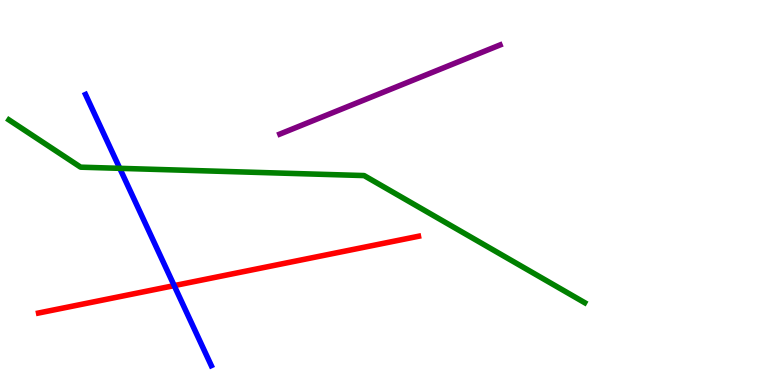[{'lines': ['blue', 'red'], 'intersections': [{'x': 2.25, 'y': 2.58}]}, {'lines': ['green', 'red'], 'intersections': []}, {'lines': ['purple', 'red'], 'intersections': []}, {'lines': ['blue', 'green'], 'intersections': [{'x': 1.55, 'y': 5.63}]}, {'lines': ['blue', 'purple'], 'intersections': []}, {'lines': ['green', 'purple'], 'intersections': []}]